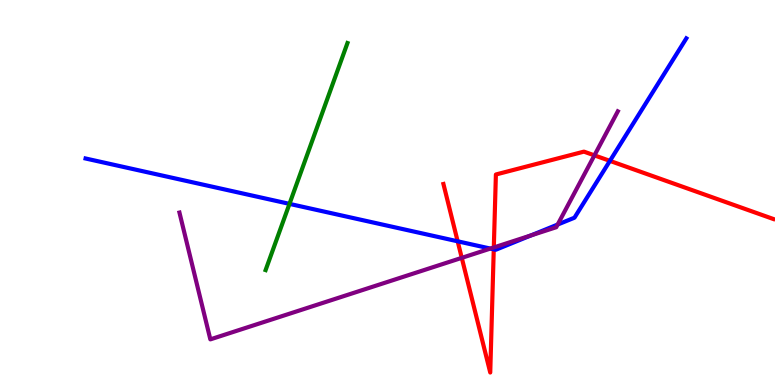[{'lines': ['blue', 'red'], 'intersections': [{'x': 5.91, 'y': 3.73}, {'x': 6.37, 'y': 3.52}, {'x': 7.87, 'y': 5.82}]}, {'lines': ['green', 'red'], 'intersections': []}, {'lines': ['purple', 'red'], 'intersections': [{'x': 5.96, 'y': 3.3}, {'x': 6.37, 'y': 3.57}, {'x': 7.67, 'y': 5.96}]}, {'lines': ['blue', 'green'], 'intersections': [{'x': 3.74, 'y': 4.7}]}, {'lines': ['blue', 'purple'], 'intersections': [{'x': 6.33, 'y': 3.54}, {'x': 6.85, 'y': 3.89}, {'x': 7.2, 'y': 4.17}]}, {'lines': ['green', 'purple'], 'intersections': []}]